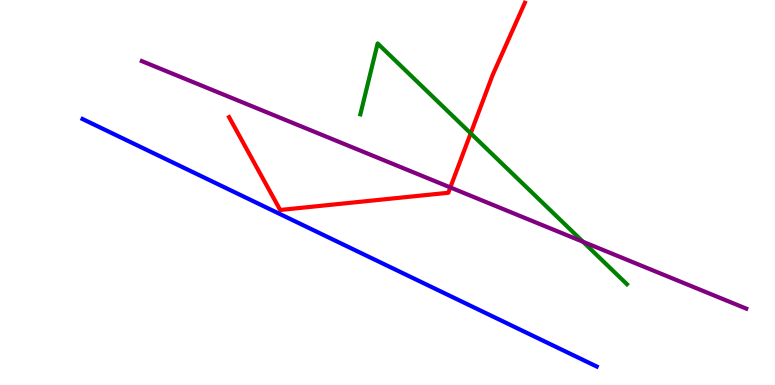[{'lines': ['blue', 'red'], 'intersections': []}, {'lines': ['green', 'red'], 'intersections': [{'x': 6.07, 'y': 6.54}]}, {'lines': ['purple', 'red'], 'intersections': [{'x': 5.81, 'y': 5.13}]}, {'lines': ['blue', 'green'], 'intersections': []}, {'lines': ['blue', 'purple'], 'intersections': []}, {'lines': ['green', 'purple'], 'intersections': [{'x': 7.52, 'y': 3.72}]}]